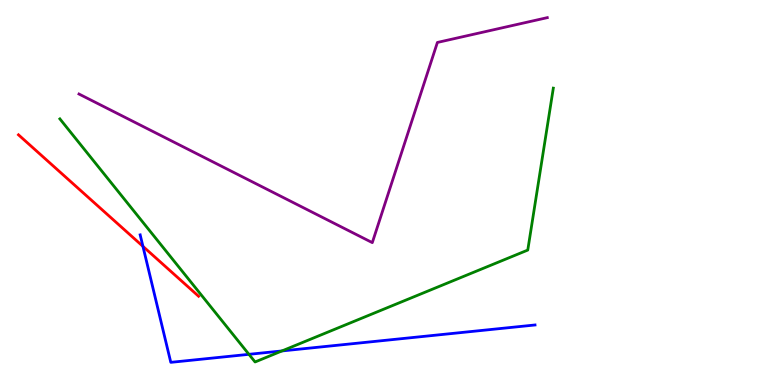[{'lines': ['blue', 'red'], 'intersections': [{'x': 1.84, 'y': 3.6}]}, {'lines': ['green', 'red'], 'intersections': []}, {'lines': ['purple', 'red'], 'intersections': []}, {'lines': ['blue', 'green'], 'intersections': [{'x': 3.21, 'y': 0.797}, {'x': 3.64, 'y': 0.885}]}, {'lines': ['blue', 'purple'], 'intersections': []}, {'lines': ['green', 'purple'], 'intersections': []}]